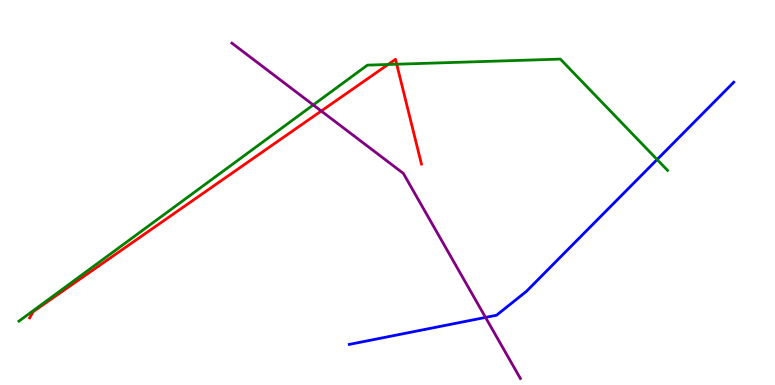[{'lines': ['blue', 'red'], 'intersections': []}, {'lines': ['green', 'red'], 'intersections': [{'x': 5.01, 'y': 8.32}, {'x': 5.12, 'y': 8.33}]}, {'lines': ['purple', 'red'], 'intersections': [{'x': 4.15, 'y': 7.12}]}, {'lines': ['blue', 'green'], 'intersections': [{'x': 8.48, 'y': 5.86}]}, {'lines': ['blue', 'purple'], 'intersections': [{'x': 6.26, 'y': 1.76}]}, {'lines': ['green', 'purple'], 'intersections': [{'x': 4.04, 'y': 7.27}]}]